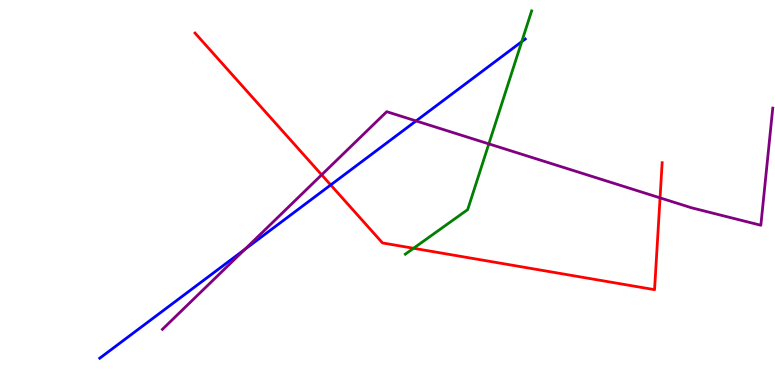[{'lines': ['blue', 'red'], 'intersections': [{'x': 4.27, 'y': 5.2}]}, {'lines': ['green', 'red'], 'intersections': [{'x': 5.34, 'y': 3.55}]}, {'lines': ['purple', 'red'], 'intersections': [{'x': 4.15, 'y': 5.46}, {'x': 8.52, 'y': 4.86}]}, {'lines': ['blue', 'green'], 'intersections': [{'x': 6.73, 'y': 8.92}]}, {'lines': ['blue', 'purple'], 'intersections': [{'x': 3.16, 'y': 3.52}, {'x': 5.37, 'y': 6.86}]}, {'lines': ['green', 'purple'], 'intersections': [{'x': 6.31, 'y': 6.26}]}]